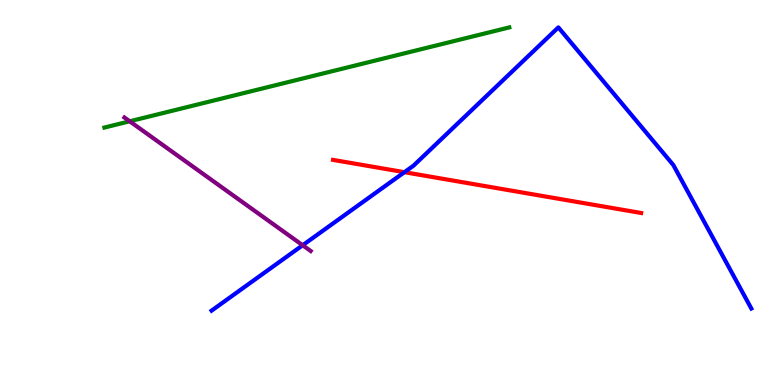[{'lines': ['blue', 'red'], 'intersections': [{'x': 5.22, 'y': 5.53}]}, {'lines': ['green', 'red'], 'intersections': []}, {'lines': ['purple', 'red'], 'intersections': []}, {'lines': ['blue', 'green'], 'intersections': []}, {'lines': ['blue', 'purple'], 'intersections': [{'x': 3.91, 'y': 3.63}]}, {'lines': ['green', 'purple'], 'intersections': [{'x': 1.67, 'y': 6.85}]}]